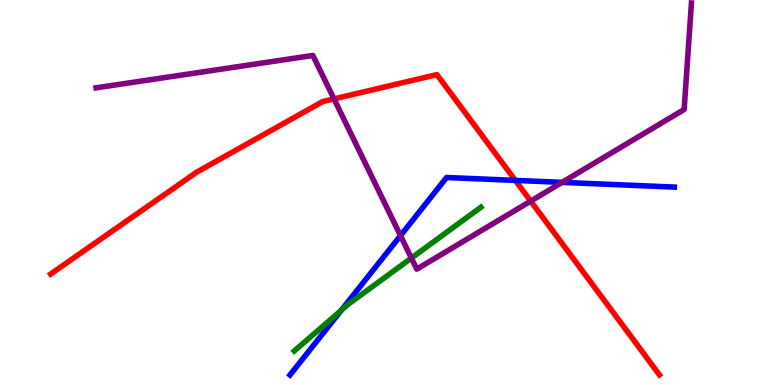[{'lines': ['blue', 'red'], 'intersections': [{'x': 6.65, 'y': 5.31}]}, {'lines': ['green', 'red'], 'intersections': []}, {'lines': ['purple', 'red'], 'intersections': [{'x': 4.31, 'y': 7.43}, {'x': 6.85, 'y': 4.78}]}, {'lines': ['blue', 'green'], 'intersections': [{'x': 4.4, 'y': 1.94}]}, {'lines': ['blue', 'purple'], 'intersections': [{'x': 5.17, 'y': 3.88}, {'x': 7.25, 'y': 5.26}]}, {'lines': ['green', 'purple'], 'intersections': [{'x': 5.31, 'y': 3.3}]}]